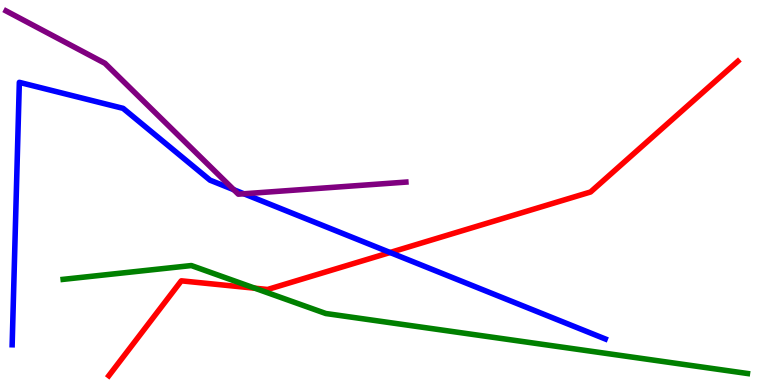[{'lines': ['blue', 'red'], 'intersections': [{'x': 5.03, 'y': 3.44}]}, {'lines': ['green', 'red'], 'intersections': [{'x': 3.29, 'y': 2.51}]}, {'lines': ['purple', 'red'], 'intersections': []}, {'lines': ['blue', 'green'], 'intersections': []}, {'lines': ['blue', 'purple'], 'intersections': [{'x': 3.02, 'y': 5.07}, {'x': 3.15, 'y': 4.97}]}, {'lines': ['green', 'purple'], 'intersections': []}]